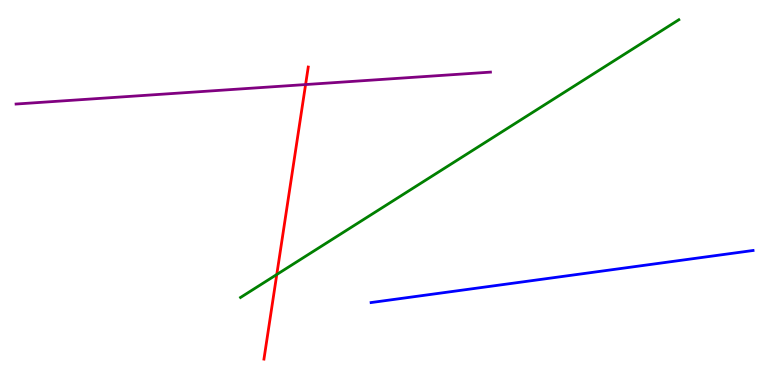[{'lines': ['blue', 'red'], 'intersections': []}, {'lines': ['green', 'red'], 'intersections': [{'x': 3.57, 'y': 2.87}]}, {'lines': ['purple', 'red'], 'intersections': [{'x': 3.94, 'y': 7.8}]}, {'lines': ['blue', 'green'], 'intersections': []}, {'lines': ['blue', 'purple'], 'intersections': []}, {'lines': ['green', 'purple'], 'intersections': []}]